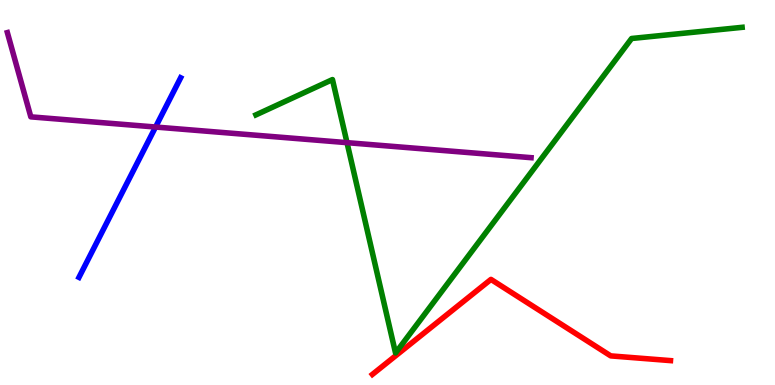[{'lines': ['blue', 'red'], 'intersections': []}, {'lines': ['green', 'red'], 'intersections': []}, {'lines': ['purple', 'red'], 'intersections': []}, {'lines': ['blue', 'green'], 'intersections': []}, {'lines': ['blue', 'purple'], 'intersections': [{'x': 2.01, 'y': 6.7}]}, {'lines': ['green', 'purple'], 'intersections': [{'x': 4.48, 'y': 6.29}]}]